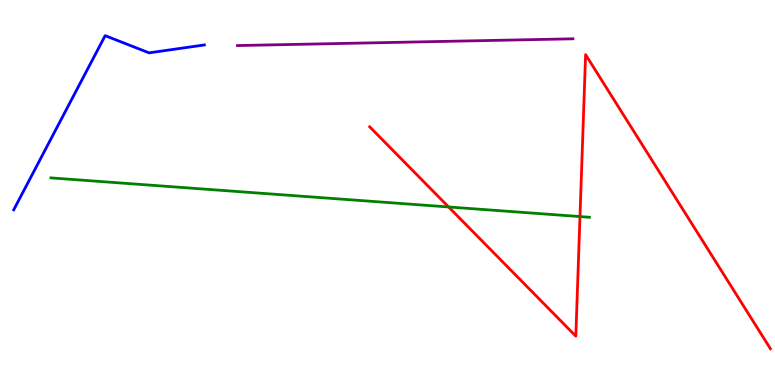[{'lines': ['blue', 'red'], 'intersections': []}, {'lines': ['green', 'red'], 'intersections': [{'x': 5.79, 'y': 4.62}, {'x': 7.48, 'y': 4.37}]}, {'lines': ['purple', 'red'], 'intersections': []}, {'lines': ['blue', 'green'], 'intersections': []}, {'lines': ['blue', 'purple'], 'intersections': []}, {'lines': ['green', 'purple'], 'intersections': []}]